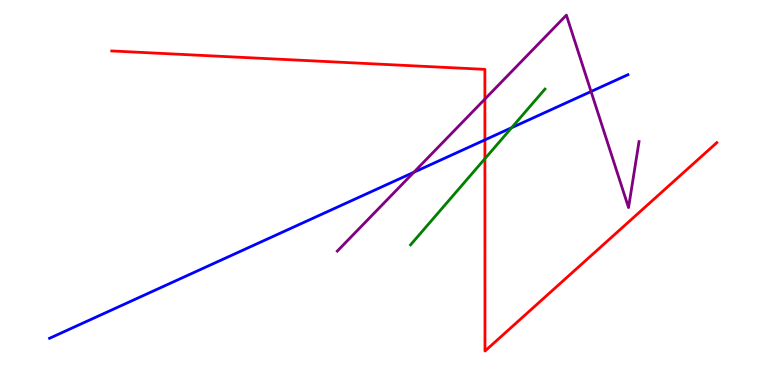[{'lines': ['blue', 'red'], 'intersections': [{'x': 6.26, 'y': 6.37}]}, {'lines': ['green', 'red'], 'intersections': [{'x': 6.26, 'y': 5.88}]}, {'lines': ['purple', 'red'], 'intersections': [{'x': 6.26, 'y': 7.43}]}, {'lines': ['blue', 'green'], 'intersections': [{'x': 6.6, 'y': 6.68}]}, {'lines': ['blue', 'purple'], 'intersections': [{'x': 5.34, 'y': 5.53}, {'x': 7.63, 'y': 7.62}]}, {'lines': ['green', 'purple'], 'intersections': []}]